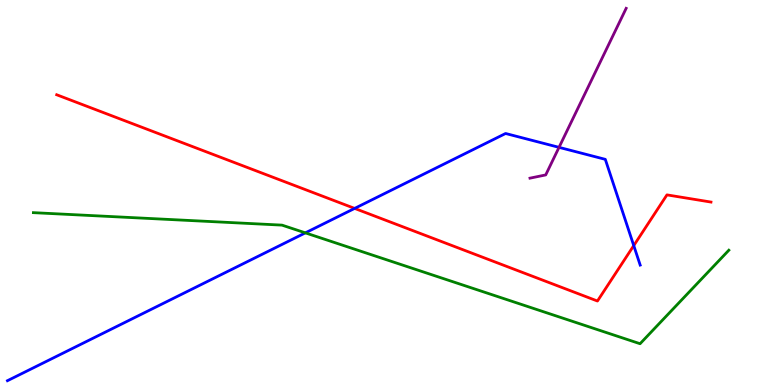[{'lines': ['blue', 'red'], 'intersections': [{'x': 4.58, 'y': 4.59}, {'x': 8.18, 'y': 3.62}]}, {'lines': ['green', 'red'], 'intersections': []}, {'lines': ['purple', 'red'], 'intersections': []}, {'lines': ['blue', 'green'], 'intersections': [{'x': 3.94, 'y': 3.95}]}, {'lines': ['blue', 'purple'], 'intersections': [{'x': 7.21, 'y': 6.17}]}, {'lines': ['green', 'purple'], 'intersections': []}]